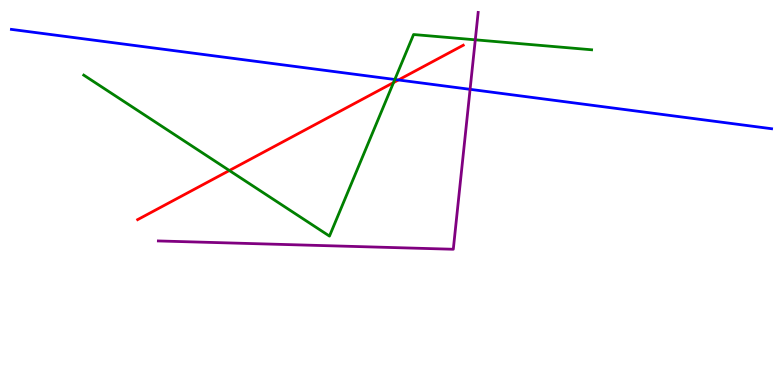[{'lines': ['blue', 'red'], 'intersections': [{'x': 5.14, 'y': 7.92}]}, {'lines': ['green', 'red'], 'intersections': [{'x': 2.96, 'y': 5.57}, {'x': 5.08, 'y': 7.85}]}, {'lines': ['purple', 'red'], 'intersections': []}, {'lines': ['blue', 'green'], 'intersections': [{'x': 5.09, 'y': 7.94}]}, {'lines': ['blue', 'purple'], 'intersections': [{'x': 6.07, 'y': 7.68}]}, {'lines': ['green', 'purple'], 'intersections': [{'x': 6.13, 'y': 8.97}]}]